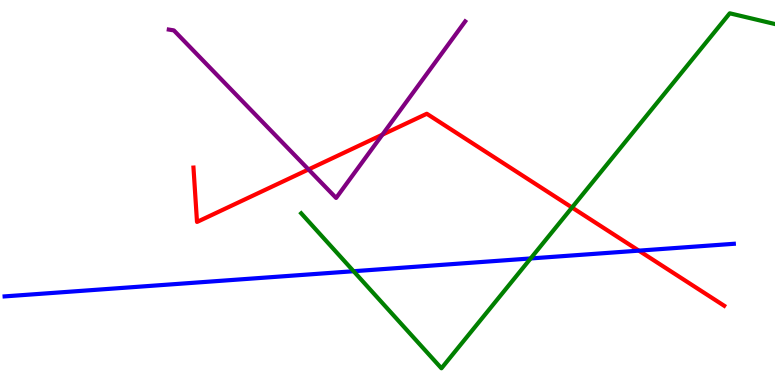[{'lines': ['blue', 'red'], 'intersections': [{'x': 8.24, 'y': 3.49}]}, {'lines': ['green', 'red'], 'intersections': [{'x': 7.38, 'y': 4.61}]}, {'lines': ['purple', 'red'], 'intersections': [{'x': 3.98, 'y': 5.6}, {'x': 4.93, 'y': 6.5}]}, {'lines': ['blue', 'green'], 'intersections': [{'x': 4.56, 'y': 2.96}, {'x': 6.85, 'y': 3.29}]}, {'lines': ['blue', 'purple'], 'intersections': []}, {'lines': ['green', 'purple'], 'intersections': []}]